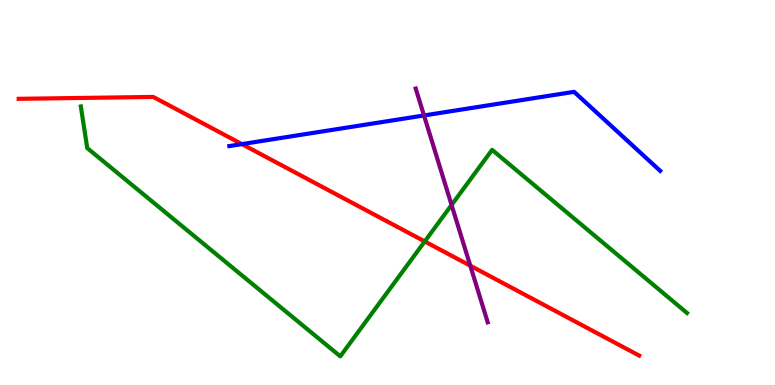[{'lines': ['blue', 'red'], 'intersections': [{'x': 3.12, 'y': 6.26}]}, {'lines': ['green', 'red'], 'intersections': [{'x': 5.48, 'y': 3.73}]}, {'lines': ['purple', 'red'], 'intersections': [{'x': 6.07, 'y': 3.1}]}, {'lines': ['blue', 'green'], 'intersections': []}, {'lines': ['blue', 'purple'], 'intersections': [{'x': 5.47, 'y': 7.0}]}, {'lines': ['green', 'purple'], 'intersections': [{'x': 5.83, 'y': 4.68}]}]